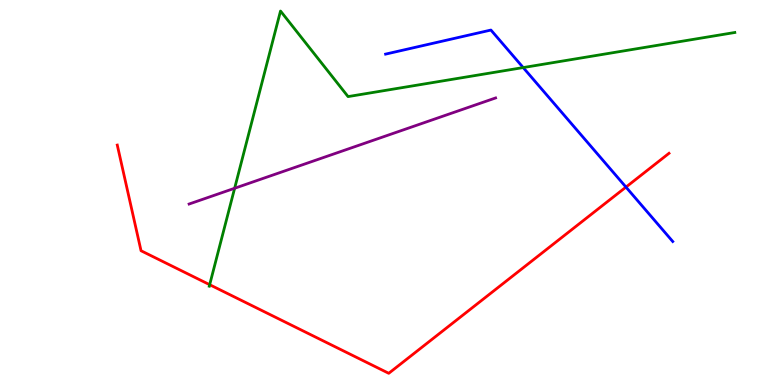[{'lines': ['blue', 'red'], 'intersections': [{'x': 8.08, 'y': 5.14}]}, {'lines': ['green', 'red'], 'intersections': [{'x': 2.71, 'y': 2.61}]}, {'lines': ['purple', 'red'], 'intersections': []}, {'lines': ['blue', 'green'], 'intersections': [{'x': 6.75, 'y': 8.24}]}, {'lines': ['blue', 'purple'], 'intersections': []}, {'lines': ['green', 'purple'], 'intersections': [{'x': 3.03, 'y': 5.11}]}]